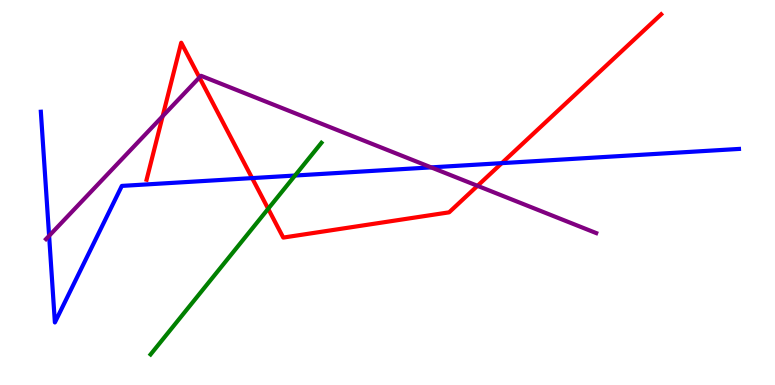[{'lines': ['blue', 'red'], 'intersections': [{'x': 3.25, 'y': 5.37}, {'x': 6.47, 'y': 5.76}]}, {'lines': ['green', 'red'], 'intersections': [{'x': 3.46, 'y': 4.58}]}, {'lines': ['purple', 'red'], 'intersections': [{'x': 2.1, 'y': 6.98}, {'x': 2.57, 'y': 7.99}, {'x': 6.16, 'y': 5.17}]}, {'lines': ['blue', 'green'], 'intersections': [{'x': 3.81, 'y': 5.44}]}, {'lines': ['blue', 'purple'], 'intersections': [{'x': 0.634, 'y': 3.87}, {'x': 5.56, 'y': 5.65}]}, {'lines': ['green', 'purple'], 'intersections': []}]